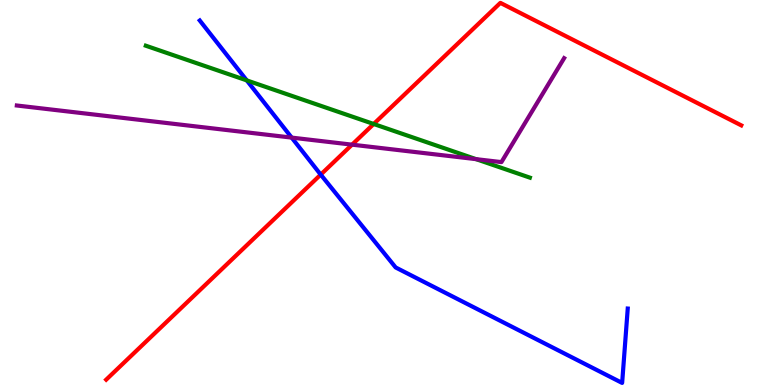[{'lines': ['blue', 'red'], 'intersections': [{'x': 4.14, 'y': 5.46}]}, {'lines': ['green', 'red'], 'intersections': [{'x': 4.82, 'y': 6.78}]}, {'lines': ['purple', 'red'], 'intersections': [{'x': 4.54, 'y': 6.24}]}, {'lines': ['blue', 'green'], 'intersections': [{'x': 3.18, 'y': 7.91}]}, {'lines': ['blue', 'purple'], 'intersections': [{'x': 3.76, 'y': 6.43}]}, {'lines': ['green', 'purple'], 'intersections': [{'x': 6.14, 'y': 5.87}]}]